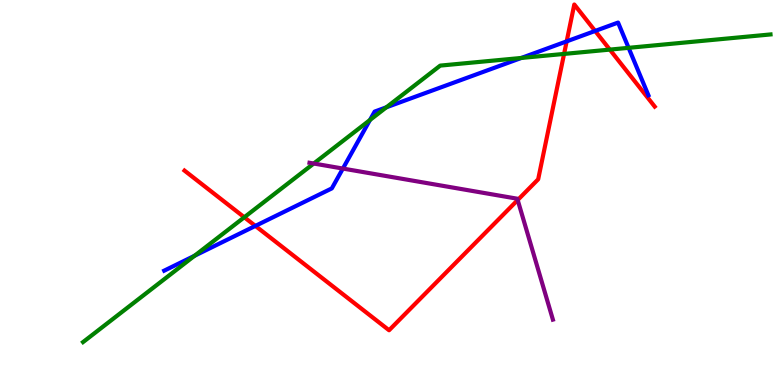[{'lines': ['blue', 'red'], 'intersections': [{'x': 3.3, 'y': 4.13}, {'x': 7.31, 'y': 8.93}, {'x': 7.68, 'y': 9.2}]}, {'lines': ['green', 'red'], 'intersections': [{'x': 3.15, 'y': 4.36}, {'x': 7.28, 'y': 8.6}, {'x': 7.87, 'y': 8.71}]}, {'lines': ['purple', 'red'], 'intersections': [{'x': 6.68, 'y': 4.8}]}, {'lines': ['blue', 'green'], 'intersections': [{'x': 2.51, 'y': 3.36}, {'x': 4.77, 'y': 6.88}, {'x': 4.99, 'y': 7.21}, {'x': 6.73, 'y': 8.49}, {'x': 8.11, 'y': 8.76}]}, {'lines': ['blue', 'purple'], 'intersections': [{'x': 4.42, 'y': 5.62}]}, {'lines': ['green', 'purple'], 'intersections': [{'x': 4.05, 'y': 5.75}]}]